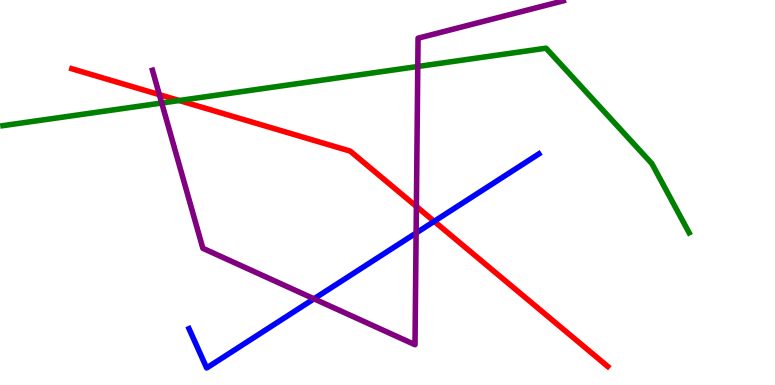[{'lines': ['blue', 'red'], 'intersections': [{'x': 5.6, 'y': 4.25}]}, {'lines': ['green', 'red'], 'intersections': [{'x': 2.31, 'y': 7.39}]}, {'lines': ['purple', 'red'], 'intersections': [{'x': 2.06, 'y': 7.54}, {'x': 5.37, 'y': 4.64}]}, {'lines': ['blue', 'green'], 'intersections': []}, {'lines': ['blue', 'purple'], 'intersections': [{'x': 4.05, 'y': 2.24}, {'x': 5.37, 'y': 3.95}]}, {'lines': ['green', 'purple'], 'intersections': [{'x': 2.09, 'y': 7.32}, {'x': 5.39, 'y': 8.27}]}]